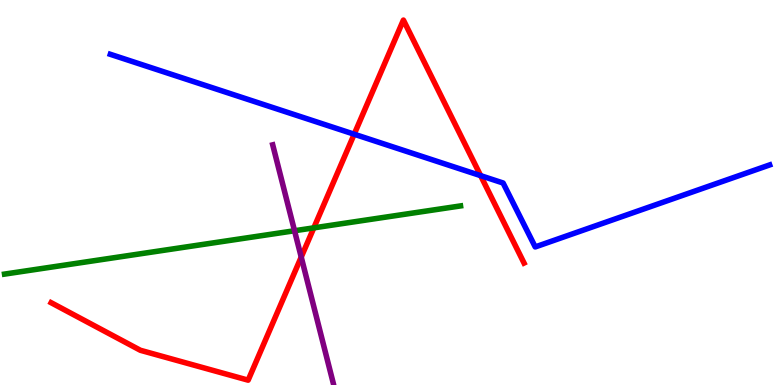[{'lines': ['blue', 'red'], 'intersections': [{'x': 4.57, 'y': 6.51}, {'x': 6.2, 'y': 5.44}]}, {'lines': ['green', 'red'], 'intersections': [{'x': 4.05, 'y': 4.08}]}, {'lines': ['purple', 'red'], 'intersections': [{'x': 3.89, 'y': 3.32}]}, {'lines': ['blue', 'green'], 'intersections': []}, {'lines': ['blue', 'purple'], 'intersections': []}, {'lines': ['green', 'purple'], 'intersections': [{'x': 3.8, 'y': 4.01}]}]